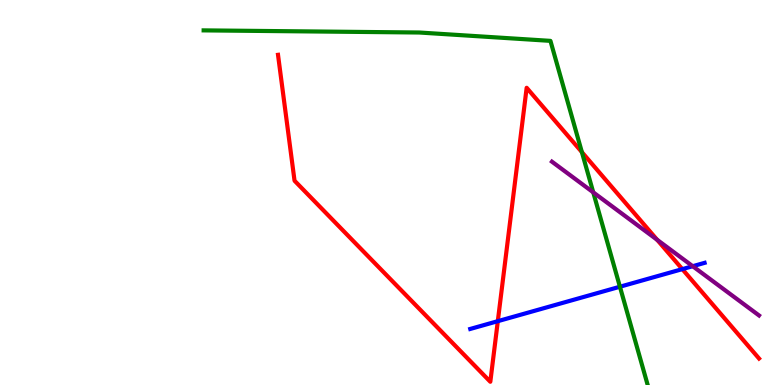[{'lines': ['blue', 'red'], 'intersections': [{'x': 6.42, 'y': 1.66}, {'x': 8.8, 'y': 3.01}]}, {'lines': ['green', 'red'], 'intersections': [{'x': 7.51, 'y': 6.05}]}, {'lines': ['purple', 'red'], 'intersections': [{'x': 8.48, 'y': 3.77}]}, {'lines': ['blue', 'green'], 'intersections': [{'x': 8.0, 'y': 2.55}]}, {'lines': ['blue', 'purple'], 'intersections': [{'x': 8.94, 'y': 3.09}]}, {'lines': ['green', 'purple'], 'intersections': [{'x': 7.65, 'y': 5.0}]}]